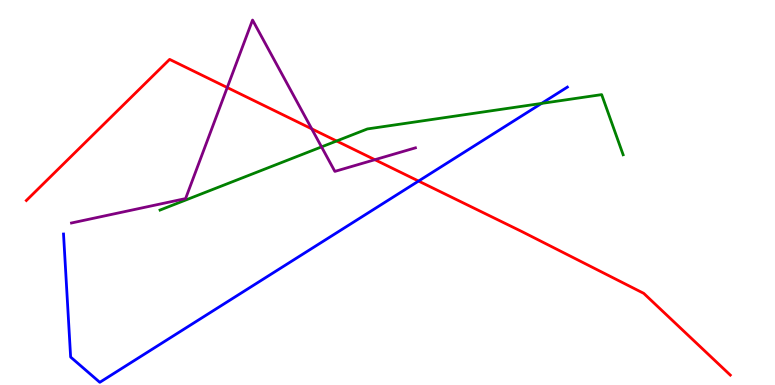[{'lines': ['blue', 'red'], 'intersections': [{'x': 5.4, 'y': 5.3}]}, {'lines': ['green', 'red'], 'intersections': [{'x': 4.34, 'y': 6.34}]}, {'lines': ['purple', 'red'], 'intersections': [{'x': 2.93, 'y': 7.73}, {'x': 4.02, 'y': 6.65}, {'x': 4.84, 'y': 5.85}]}, {'lines': ['blue', 'green'], 'intersections': [{'x': 6.99, 'y': 7.31}]}, {'lines': ['blue', 'purple'], 'intersections': []}, {'lines': ['green', 'purple'], 'intersections': [{'x': 4.15, 'y': 6.18}]}]